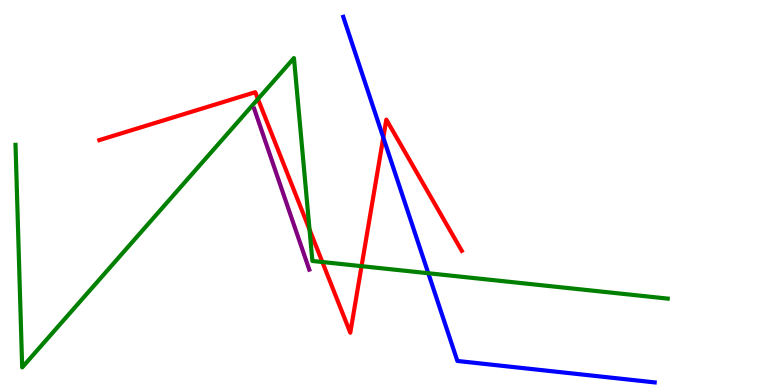[{'lines': ['blue', 'red'], 'intersections': [{'x': 4.95, 'y': 6.43}]}, {'lines': ['green', 'red'], 'intersections': [{'x': 3.33, 'y': 7.43}, {'x': 3.99, 'y': 4.04}, {'x': 4.16, 'y': 3.19}, {'x': 4.67, 'y': 3.09}]}, {'lines': ['purple', 'red'], 'intersections': []}, {'lines': ['blue', 'green'], 'intersections': [{'x': 5.53, 'y': 2.9}]}, {'lines': ['blue', 'purple'], 'intersections': []}, {'lines': ['green', 'purple'], 'intersections': []}]